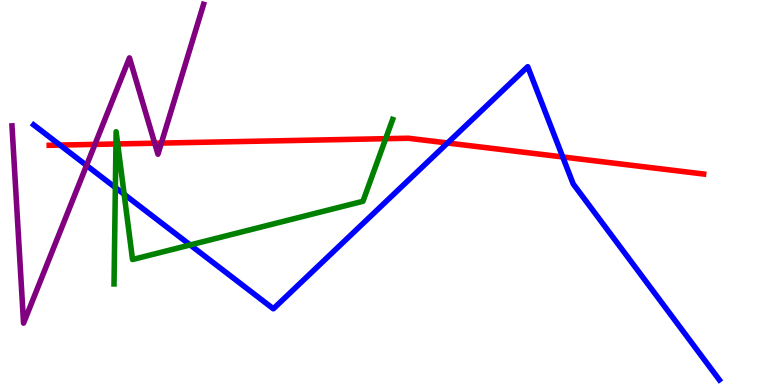[{'lines': ['blue', 'red'], 'intersections': [{'x': 0.774, 'y': 6.23}, {'x': 5.77, 'y': 6.29}, {'x': 7.26, 'y': 5.92}]}, {'lines': ['green', 'red'], 'intersections': [{'x': 1.5, 'y': 6.26}, {'x': 1.52, 'y': 6.26}, {'x': 4.98, 'y': 6.4}]}, {'lines': ['purple', 'red'], 'intersections': [{'x': 1.22, 'y': 6.25}, {'x': 2.0, 'y': 6.28}, {'x': 2.08, 'y': 6.28}]}, {'lines': ['blue', 'green'], 'intersections': [{'x': 1.49, 'y': 5.13}, {'x': 1.6, 'y': 4.95}, {'x': 2.45, 'y': 3.64}]}, {'lines': ['blue', 'purple'], 'intersections': [{'x': 1.12, 'y': 5.7}]}, {'lines': ['green', 'purple'], 'intersections': []}]